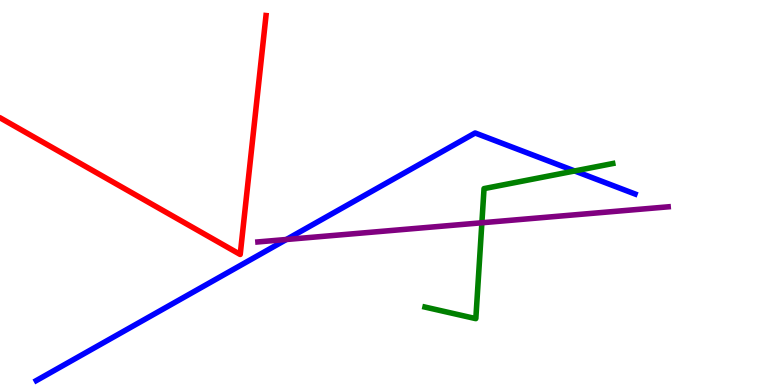[{'lines': ['blue', 'red'], 'intersections': []}, {'lines': ['green', 'red'], 'intersections': []}, {'lines': ['purple', 'red'], 'intersections': []}, {'lines': ['blue', 'green'], 'intersections': [{'x': 7.42, 'y': 5.56}]}, {'lines': ['blue', 'purple'], 'intersections': [{'x': 3.7, 'y': 3.78}]}, {'lines': ['green', 'purple'], 'intersections': [{'x': 6.22, 'y': 4.21}]}]